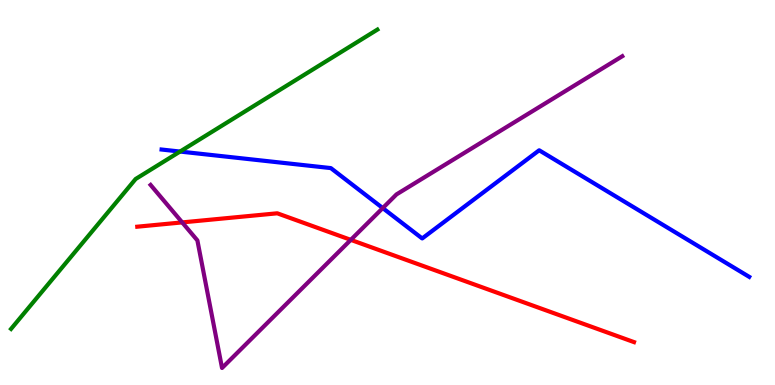[{'lines': ['blue', 'red'], 'intersections': []}, {'lines': ['green', 'red'], 'intersections': []}, {'lines': ['purple', 'red'], 'intersections': [{'x': 2.35, 'y': 4.22}, {'x': 4.53, 'y': 3.77}]}, {'lines': ['blue', 'green'], 'intersections': [{'x': 2.32, 'y': 6.06}]}, {'lines': ['blue', 'purple'], 'intersections': [{'x': 4.94, 'y': 4.6}]}, {'lines': ['green', 'purple'], 'intersections': []}]